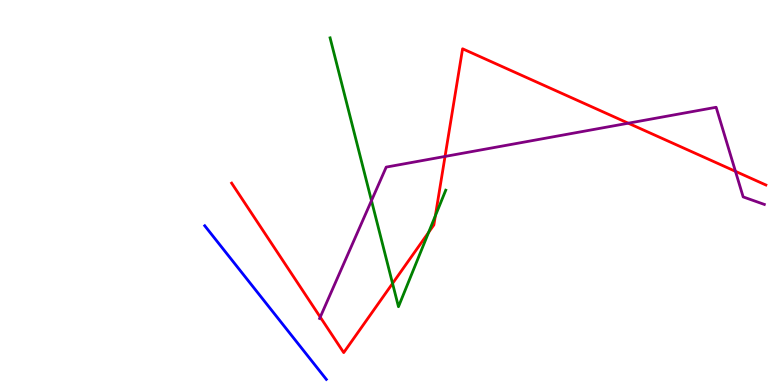[{'lines': ['blue', 'red'], 'intersections': []}, {'lines': ['green', 'red'], 'intersections': [{'x': 5.07, 'y': 2.64}, {'x': 5.53, 'y': 3.97}, {'x': 5.62, 'y': 4.4}]}, {'lines': ['purple', 'red'], 'intersections': [{'x': 4.13, 'y': 1.76}, {'x': 5.74, 'y': 5.94}, {'x': 8.11, 'y': 6.8}, {'x': 9.49, 'y': 5.55}]}, {'lines': ['blue', 'green'], 'intersections': []}, {'lines': ['blue', 'purple'], 'intersections': []}, {'lines': ['green', 'purple'], 'intersections': [{'x': 4.79, 'y': 4.79}]}]